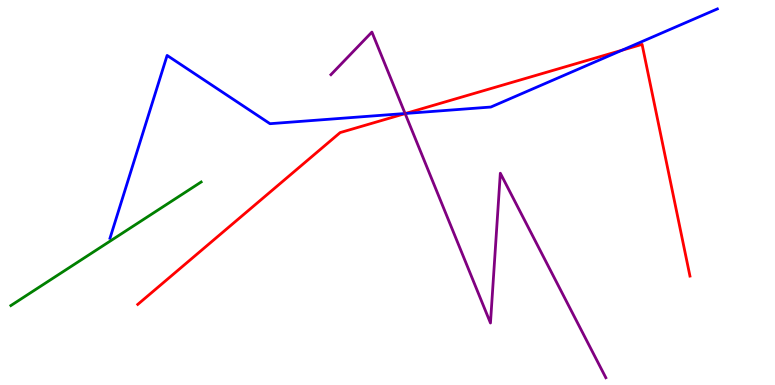[{'lines': ['blue', 'red'], 'intersections': [{'x': 5.23, 'y': 7.05}, {'x': 8.03, 'y': 8.69}]}, {'lines': ['green', 'red'], 'intersections': []}, {'lines': ['purple', 'red'], 'intersections': [{'x': 5.23, 'y': 7.05}]}, {'lines': ['blue', 'green'], 'intersections': []}, {'lines': ['blue', 'purple'], 'intersections': [{'x': 5.23, 'y': 7.05}]}, {'lines': ['green', 'purple'], 'intersections': []}]